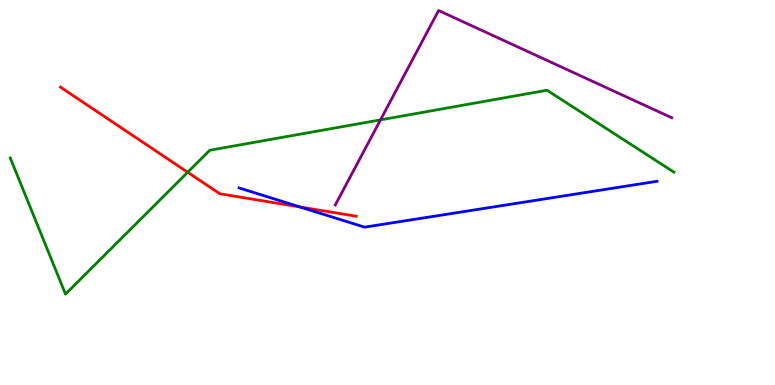[{'lines': ['blue', 'red'], 'intersections': [{'x': 3.87, 'y': 4.62}]}, {'lines': ['green', 'red'], 'intersections': [{'x': 2.42, 'y': 5.53}]}, {'lines': ['purple', 'red'], 'intersections': []}, {'lines': ['blue', 'green'], 'intersections': []}, {'lines': ['blue', 'purple'], 'intersections': []}, {'lines': ['green', 'purple'], 'intersections': [{'x': 4.91, 'y': 6.89}]}]